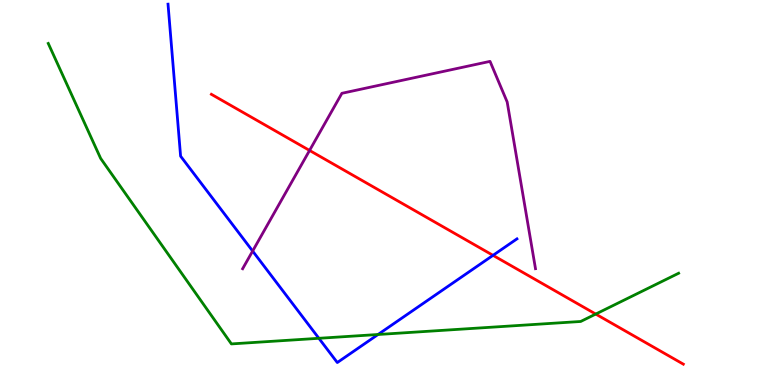[{'lines': ['blue', 'red'], 'intersections': [{'x': 6.36, 'y': 3.37}]}, {'lines': ['green', 'red'], 'intersections': [{'x': 7.69, 'y': 1.84}]}, {'lines': ['purple', 'red'], 'intersections': [{'x': 3.99, 'y': 6.09}]}, {'lines': ['blue', 'green'], 'intersections': [{'x': 4.11, 'y': 1.21}, {'x': 4.88, 'y': 1.31}]}, {'lines': ['blue', 'purple'], 'intersections': [{'x': 3.26, 'y': 3.48}]}, {'lines': ['green', 'purple'], 'intersections': []}]